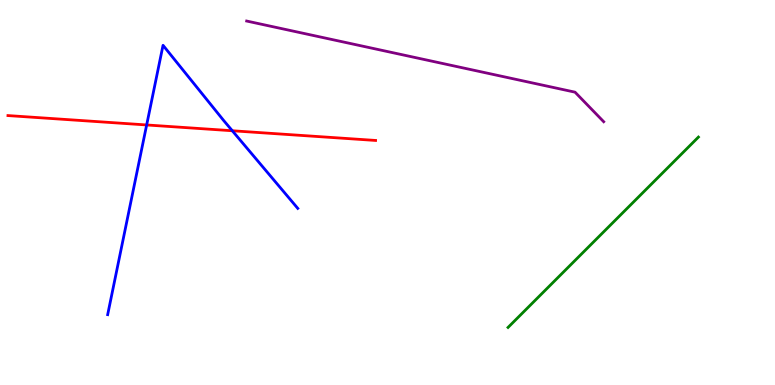[{'lines': ['blue', 'red'], 'intersections': [{'x': 1.89, 'y': 6.75}, {'x': 3.0, 'y': 6.6}]}, {'lines': ['green', 'red'], 'intersections': []}, {'lines': ['purple', 'red'], 'intersections': []}, {'lines': ['blue', 'green'], 'intersections': []}, {'lines': ['blue', 'purple'], 'intersections': []}, {'lines': ['green', 'purple'], 'intersections': []}]